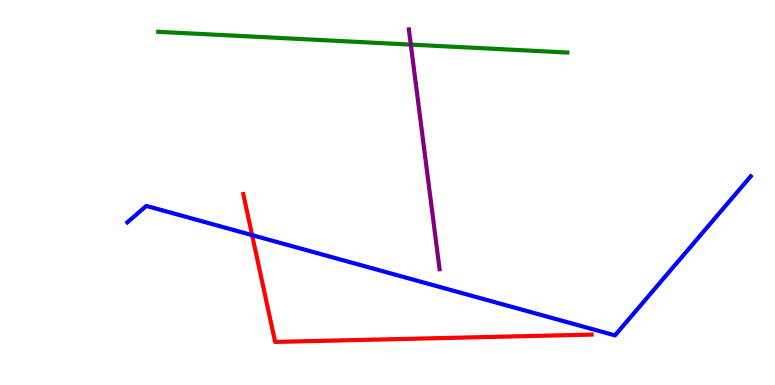[{'lines': ['blue', 'red'], 'intersections': [{'x': 3.25, 'y': 3.89}]}, {'lines': ['green', 'red'], 'intersections': []}, {'lines': ['purple', 'red'], 'intersections': []}, {'lines': ['blue', 'green'], 'intersections': []}, {'lines': ['blue', 'purple'], 'intersections': []}, {'lines': ['green', 'purple'], 'intersections': [{'x': 5.3, 'y': 8.84}]}]